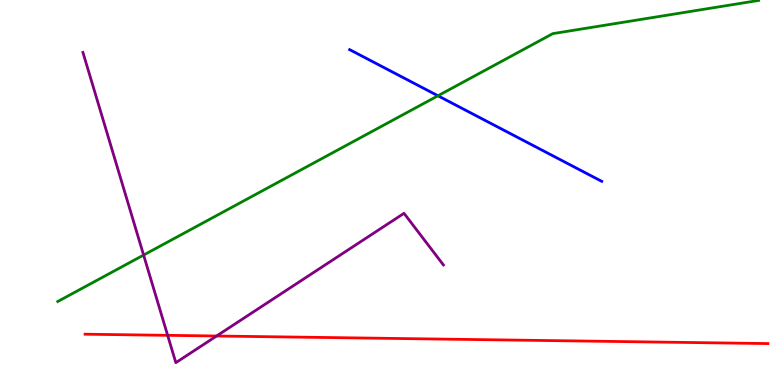[{'lines': ['blue', 'red'], 'intersections': []}, {'lines': ['green', 'red'], 'intersections': []}, {'lines': ['purple', 'red'], 'intersections': [{'x': 2.16, 'y': 1.29}, {'x': 2.79, 'y': 1.27}]}, {'lines': ['blue', 'green'], 'intersections': [{'x': 5.65, 'y': 7.51}]}, {'lines': ['blue', 'purple'], 'intersections': []}, {'lines': ['green', 'purple'], 'intersections': [{'x': 1.85, 'y': 3.38}]}]